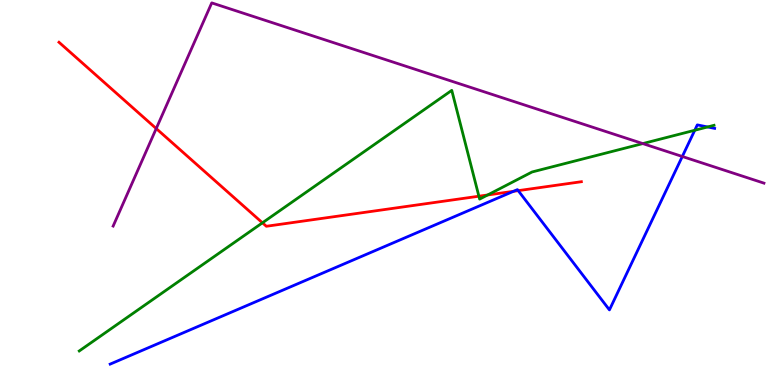[{'lines': ['blue', 'red'], 'intersections': [{'x': 6.63, 'y': 5.03}, {'x': 6.69, 'y': 5.05}]}, {'lines': ['green', 'red'], 'intersections': [{'x': 3.39, 'y': 4.21}, {'x': 6.18, 'y': 4.9}, {'x': 6.29, 'y': 4.94}]}, {'lines': ['purple', 'red'], 'intersections': [{'x': 2.02, 'y': 6.66}]}, {'lines': ['blue', 'green'], 'intersections': [{'x': 8.96, 'y': 6.62}, {'x': 9.13, 'y': 6.7}]}, {'lines': ['blue', 'purple'], 'intersections': [{'x': 8.8, 'y': 5.94}]}, {'lines': ['green', 'purple'], 'intersections': [{'x': 8.29, 'y': 6.27}]}]